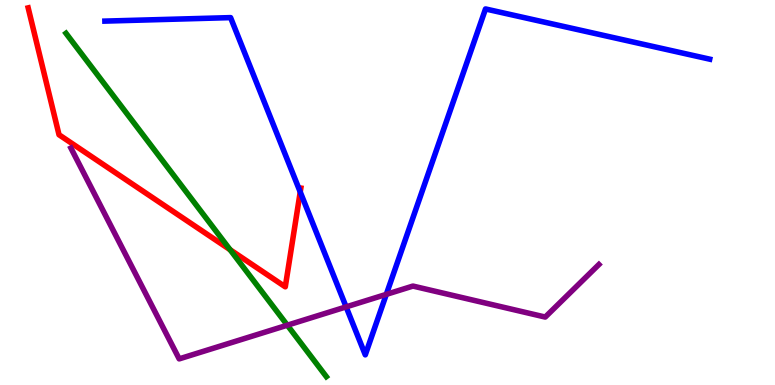[{'lines': ['blue', 'red'], 'intersections': [{'x': 3.87, 'y': 5.01}]}, {'lines': ['green', 'red'], 'intersections': [{'x': 2.97, 'y': 3.51}]}, {'lines': ['purple', 'red'], 'intersections': []}, {'lines': ['blue', 'green'], 'intersections': []}, {'lines': ['blue', 'purple'], 'intersections': [{'x': 4.47, 'y': 2.03}, {'x': 4.98, 'y': 2.35}]}, {'lines': ['green', 'purple'], 'intersections': [{'x': 3.71, 'y': 1.55}]}]